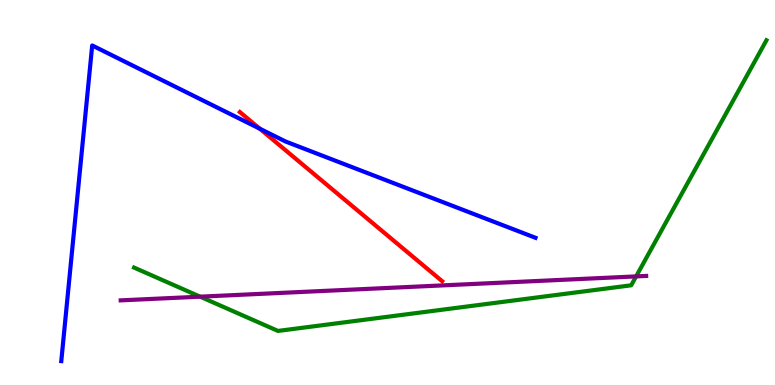[{'lines': ['blue', 'red'], 'intersections': [{'x': 3.35, 'y': 6.66}]}, {'lines': ['green', 'red'], 'intersections': []}, {'lines': ['purple', 'red'], 'intersections': []}, {'lines': ['blue', 'green'], 'intersections': []}, {'lines': ['blue', 'purple'], 'intersections': []}, {'lines': ['green', 'purple'], 'intersections': [{'x': 2.58, 'y': 2.29}, {'x': 8.21, 'y': 2.82}]}]